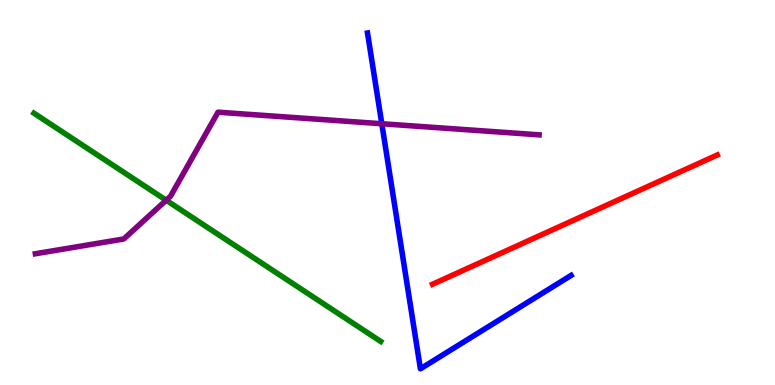[{'lines': ['blue', 'red'], 'intersections': []}, {'lines': ['green', 'red'], 'intersections': []}, {'lines': ['purple', 'red'], 'intersections': []}, {'lines': ['blue', 'green'], 'intersections': []}, {'lines': ['blue', 'purple'], 'intersections': [{'x': 4.93, 'y': 6.79}]}, {'lines': ['green', 'purple'], 'intersections': [{'x': 2.14, 'y': 4.8}]}]